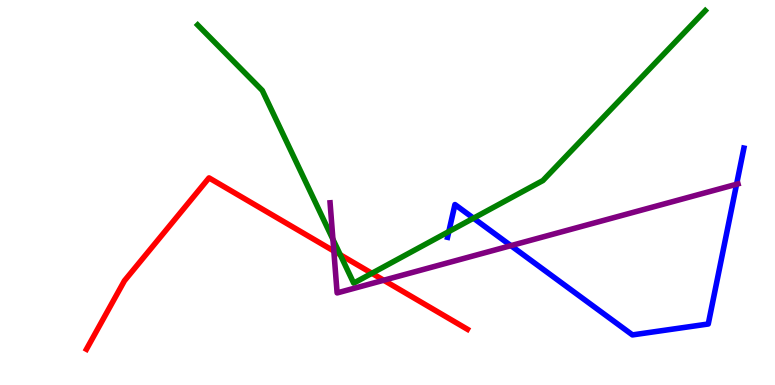[{'lines': ['blue', 'red'], 'intersections': []}, {'lines': ['green', 'red'], 'intersections': [{'x': 4.39, 'y': 3.38}, {'x': 4.8, 'y': 2.9}]}, {'lines': ['purple', 'red'], 'intersections': [{'x': 4.31, 'y': 3.48}, {'x': 4.95, 'y': 2.72}]}, {'lines': ['blue', 'green'], 'intersections': [{'x': 5.79, 'y': 3.99}, {'x': 6.11, 'y': 4.33}]}, {'lines': ['blue', 'purple'], 'intersections': [{'x': 6.59, 'y': 3.62}, {'x': 9.5, 'y': 5.21}]}, {'lines': ['green', 'purple'], 'intersections': [{'x': 4.3, 'y': 3.78}]}]